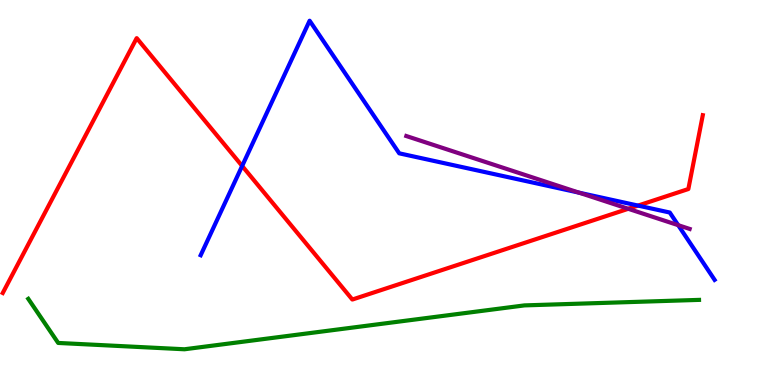[{'lines': ['blue', 'red'], 'intersections': [{'x': 3.12, 'y': 5.69}, {'x': 8.23, 'y': 4.66}]}, {'lines': ['green', 'red'], 'intersections': []}, {'lines': ['purple', 'red'], 'intersections': [{'x': 8.11, 'y': 4.58}]}, {'lines': ['blue', 'green'], 'intersections': []}, {'lines': ['blue', 'purple'], 'intersections': [{'x': 7.47, 'y': 5.0}, {'x': 8.75, 'y': 4.15}]}, {'lines': ['green', 'purple'], 'intersections': []}]